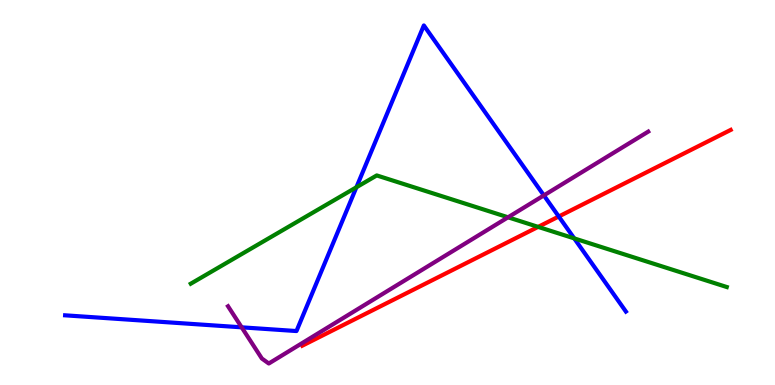[{'lines': ['blue', 'red'], 'intersections': [{'x': 7.21, 'y': 4.38}]}, {'lines': ['green', 'red'], 'intersections': [{'x': 6.94, 'y': 4.11}]}, {'lines': ['purple', 'red'], 'intersections': []}, {'lines': ['blue', 'green'], 'intersections': [{'x': 4.6, 'y': 5.14}, {'x': 7.41, 'y': 3.81}]}, {'lines': ['blue', 'purple'], 'intersections': [{'x': 3.12, 'y': 1.5}, {'x': 7.02, 'y': 4.92}]}, {'lines': ['green', 'purple'], 'intersections': [{'x': 6.56, 'y': 4.36}]}]